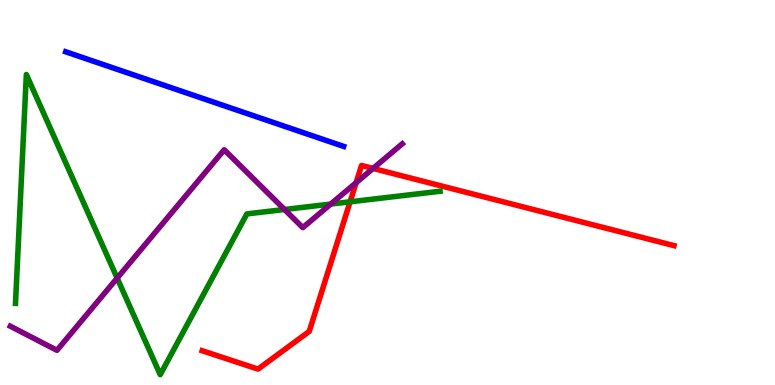[{'lines': ['blue', 'red'], 'intersections': []}, {'lines': ['green', 'red'], 'intersections': [{'x': 4.52, 'y': 4.76}]}, {'lines': ['purple', 'red'], 'intersections': [{'x': 4.59, 'y': 5.25}, {'x': 4.81, 'y': 5.63}]}, {'lines': ['blue', 'green'], 'intersections': []}, {'lines': ['blue', 'purple'], 'intersections': []}, {'lines': ['green', 'purple'], 'intersections': [{'x': 1.51, 'y': 2.78}, {'x': 3.67, 'y': 4.56}, {'x': 4.27, 'y': 4.7}]}]